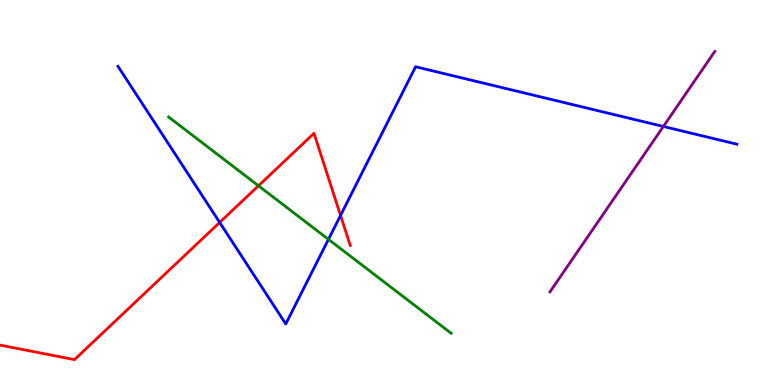[{'lines': ['blue', 'red'], 'intersections': [{'x': 2.83, 'y': 4.22}, {'x': 4.39, 'y': 4.4}]}, {'lines': ['green', 'red'], 'intersections': [{'x': 3.34, 'y': 5.17}]}, {'lines': ['purple', 'red'], 'intersections': []}, {'lines': ['blue', 'green'], 'intersections': [{'x': 4.24, 'y': 3.78}]}, {'lines': ['blue', 'purple'], 'intersections': [{'x': 8.56, 'y': 6.72}]}, {'lines': ['green', 'purple'], 'intersections': []}]